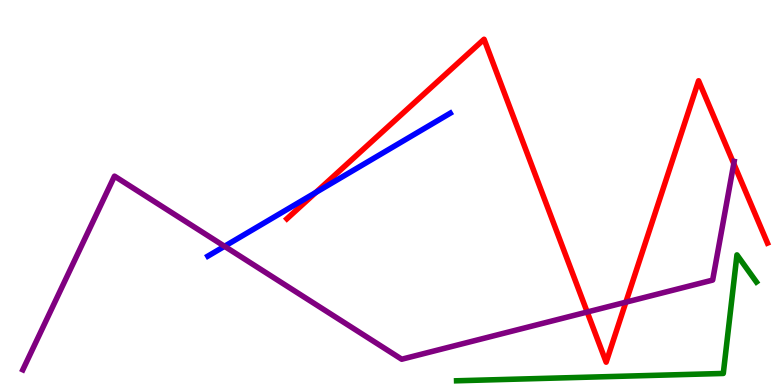[{'lines': ['blue', 'red'], 'intersections': [{'x': 4.07, 'y': 5.0}]}, {'lines': ['green', 'red'], 'intersections': []}, {'lines': ['purple', 'red'], 'intersections': [{'x': 7.58, 'y': 1.9}, {'x': 8.08, 'y': 2.15}, {'x': 9.47, 'y': 5.75}]}, {'lines': ['blue', 'green'], 'intersections': []}, {'lines': ['blue', 'purple'], 'intersections': [{'x': 2.9, 'y': 3.6}]}, {'lines': ['green', 'purple'], 'intersections': []}]